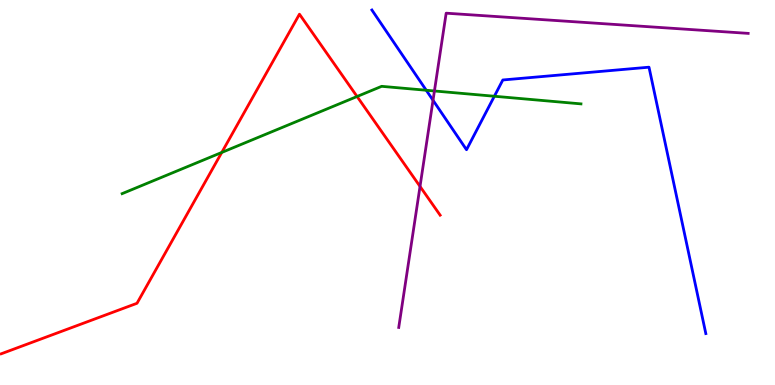[{'lines': ['blue', 'red'], 'intersections': []}, {'lines': ['green', 'red'], 'intersections': [{'x': 2.86, 'y': 6.04}, {'x': 4.61, 'y': 7.49}]}, {'lines': ['purple', 'red'], 'intersections': [{'x': 5.42, 'y': 5.16}]}, {'lines': ['blue', 'green'], 'intersections': [{'x': 5.5, 'y': 7.66}, {'x': 6.38, 'y': 7.5}]}, {'lines': ['blue', 'purple'], 'intersections': [{'x': 5.59, 'y': 7.4}]}, {'lines': ['green', 'purple'], 'intersections': [{'x': 5.61, 'y': 7.64}]}]